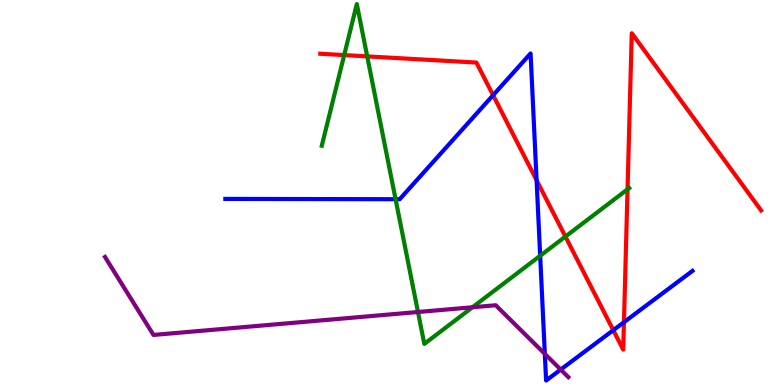[{'lines': ['blue', 'red'], 'intersections': [{'x': 6.36, 'y': 7.53}, {'x': 6.92, 'y': 5.32}, {'x': 7.91, 'y': 1.42}, {'x': 8.05, 'y': 1.63}]}, {'lines': ['green', 'red'], 'intersections': [{'x': 4.44, 'y': 8.57}, {'x': 4.74, 'y': 8.54}, {'x': 7.3, 'y': 3.86}, {'x': 8.1, 'y': 5.08}]}, {'lines': ['purple', 'red'], 'intersections': []}, {'lines': ['blue', 'green'], 'intersections': [{'x': 5.1, 'y': 4.83}, {'x': 6.97, 'y': 3.36}]}, {'lines': ['blue', 'purple'], 'intersections': [{'x': 7.03, 'y': 0.809}, {'x': 7.23, 'y': 0.401}]}, {'lines': ['green', 'purple'], 'intersections': [{'x': 5.39, 'y': 1.9}, {'x': 6.1, 'y': 2.02}]}]